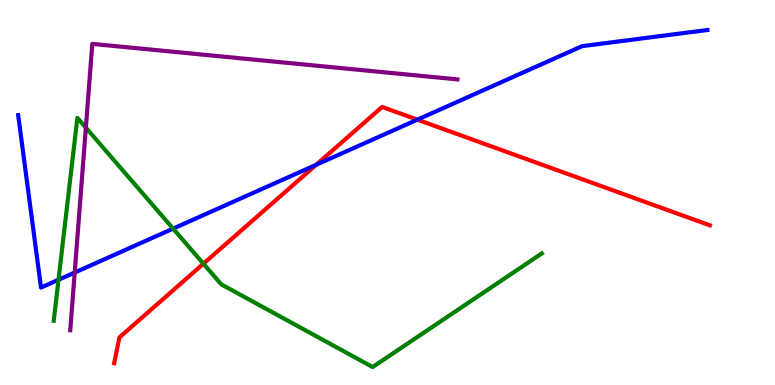[{'lines': ['blue', 'red'], 'intersections': [{'x': 4.08, 'y': 5.72}, {'x': 5.39, 'y': 6.89}]}, {'lines': ['green', 'red'], 'intersections': [{'x': 2.62, 'y': 3.15}]}, {'lines': ['purple', 'red'], 'intersections': []}, {'lines': ['blue', 'green'], 'intersections': [{'x': 0.755, 'y': 2.73}, {'x': 2.23, 'y': 4.06}]}, {'lines': ['blue', 'purple'], 'intersections': [{'x': 0.964, 'y': 2.92}]}, {'lines': ['green', 'purple'], 'intersections': [{'x': 1.11, 'y': 6.68}]}]